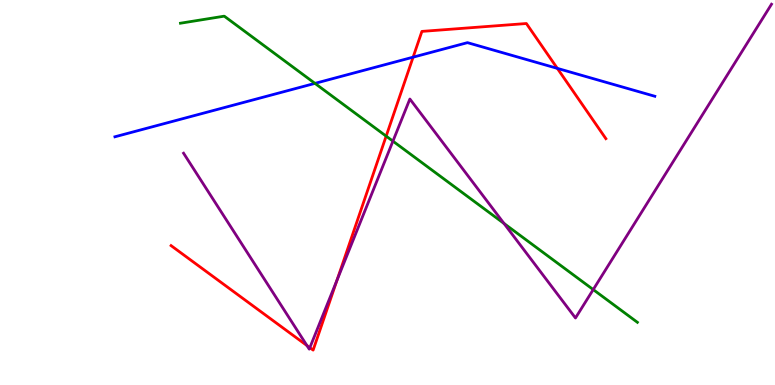[{'lines': ['blue', 'red'], 'intersections': [{'x': 5.33, 'y': 8.52}, {'x': 7.19, 'y': 8.22}]}, {'lines': ['green', 'red'], 'intersections': [{'x': 4.98, 'y': 6.46}]}, {'lines': ['purple', 'red'], 'intersections': [{'x': 3.96, 'y': 1.03}, {'x': 4.0, 'y': 0.97}, {'x': 4.35, 'y': 2.72}]}, {'lines': ['blue', 'green'], 'intersections': [{'x': 4.06, 'y': 7.83}]}, {'lines': ['blue', 'purple'], 'intersections': []}, {'lines': ['green', 'purple'], 'intersections': [{'x': 5.07, 'y': 6.33}, {'x': 6.5, 'y': 4.2}, {'x': 7.65, 'y': 2.48}]}]